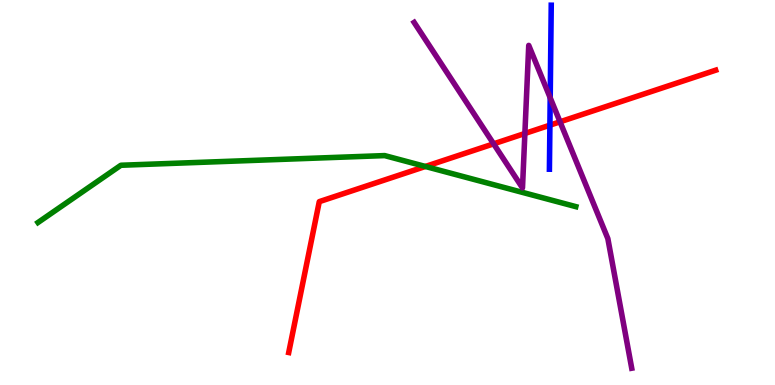[{'lines': ['blue', 'red'], 'intersections': [{'x': 7.1, 'y': 6.75}]}, {'lines': ['green', 'red'], 'intersections': [{'x': 5.49, 'y': 5.68}]}, {'lines': ['purple', 'red'], 'intersections': [{'x': 6.37, 'y': 6.26}, {'x': 6.77, 'y': 6.53}, {'x': 7.23, 'y': 6.84}]}, {'lines': ['blue', 'green'], 'intersections': []}, {'lines': ['blue', 'purple'], 'intersections': [{'x': 7.1, 'y': 7.46}]}, {'lines': ['green', 'purple'], 'intersections': []}]